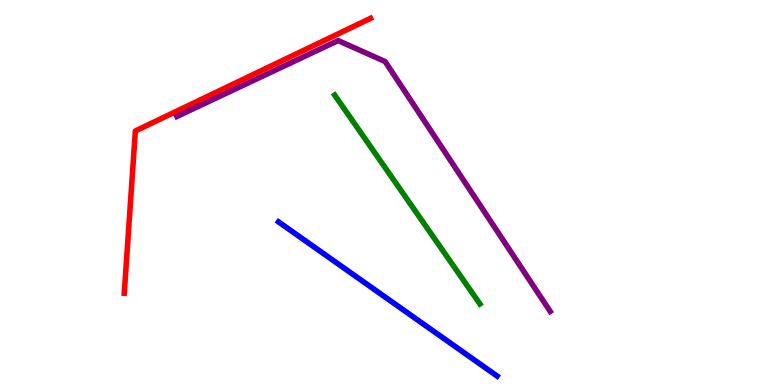[{'lines': ['blue', 'red'], 'intersections': []}, {'lines': ['green', 'red'], 'intersections': []}, {'lines': ['purple', 'red'], 'intersections': []}, {'lines': ['blue', 'green'], 'intersections': []}, {'lines': ['blue', 'purple'], 'intersections': []}, {'lines': ['green', 'purple'], 'intersections': []}]